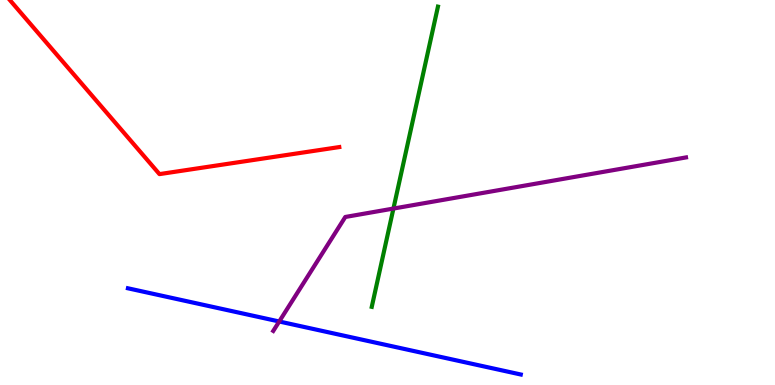[{'lines': ['blue', 'red'], 'intersections': []}, {'lines': ['green', 'red'], 'intersections': []}, {'lines': ['purple', 'red'], 'intersections': []}, {'lines': ['blue', 'green'], 'intersections': []}, {'lines': ['blue', 'purple'], 'intersections': [{'x': 3.6, 'y': 1.65}]}, {'lines': ['green', 'purple'], 'intersections': [{'x': 5.08, 'y': 4.58}]}]